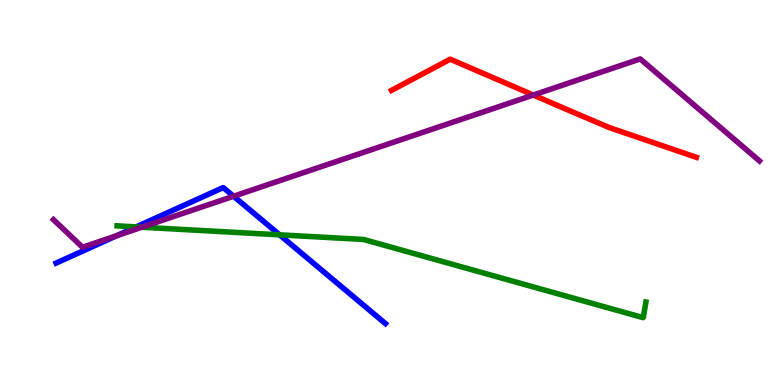[{'lines': ['blue', 'red'], 'intersections': []}, {'lines': ['green', 'red'], 'intersections': []}, {'lines': ['purple', 'red'], 'intersections': [{'x': 6.88, 'y': 7.53}]}, {'lines': ['blue', 'green'], 'intersections': [{'x': 1.76, 'y': 4.11}, {'x': 3.61, 'y': 3.9}]}, {'lines': ['blue', 'purple'], 'intersections': [{'x': 1.51, 'y': 3.88}, {'x': 3.01, 'y': 4.9}]}, {'lines': ['green', 'purple'], 'intersections': [{'x': 1.83, 'y': 4.1}]}]